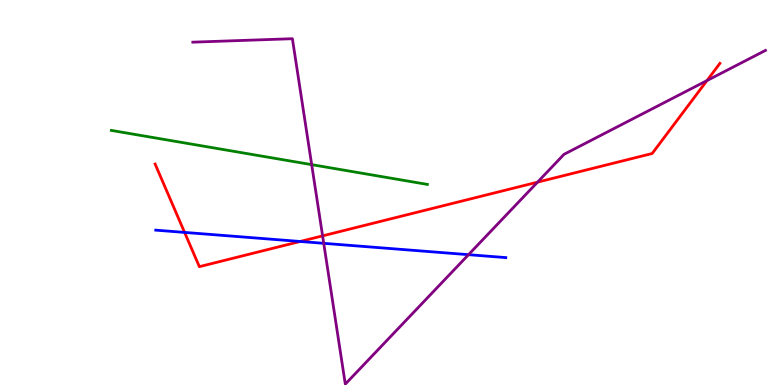[{'lines': ['blue', 'red'], 'intersections': [{'x': 2.38, 'y': 3.96}, {'x': 3.87, 'y': 3.73}]}, {'lines': ['green', 'red'], 'intersections': []}, {'lines': ['purple', 'red'], 'intersections': [{'x': 4.16, 'y': 3.87}, {'x': 6.94, 'y': 5.27}, {'x': 9.12, 'y': 7.91}]}, {'lines': ['blue', 'green'], 'intersections': []}, {'lines': ['blue', 'purple'], 'intersections': [{'x': 4.18, 'y': 3.68}, {'x': 6.05, 'y': 3.39}]}, {'lines': ['green', 'purple'], 'intersections': [{'x': 4.02, 'y': 5.72}]}]